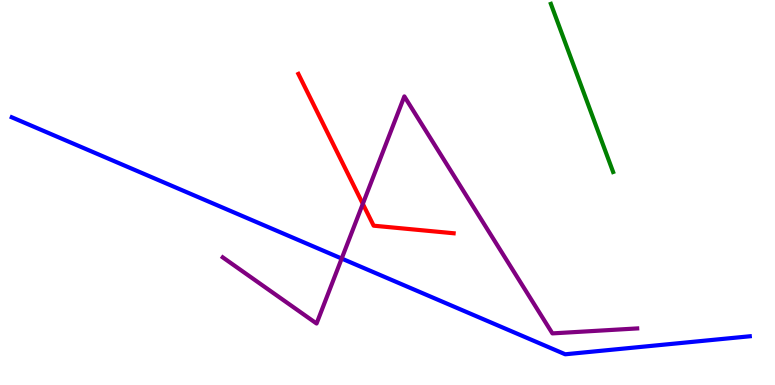[{'lines': ['blue', 'red'], 'intersections': []}, {'lines': ['green', 'red'], 'intersections': []}, {'lines': ['purple', 'red'], 'intersections': [{'x': 4.68, 'y': 4.7}]}, {'lines': ['blue', 'green'], 'intersections': []}, {'lines': ['blue', 'purple'], 'intersections': [{'x': 4.41, 'y': 3.28}]}, {'lines': ['green', 'purple'], 'intersections': []}]